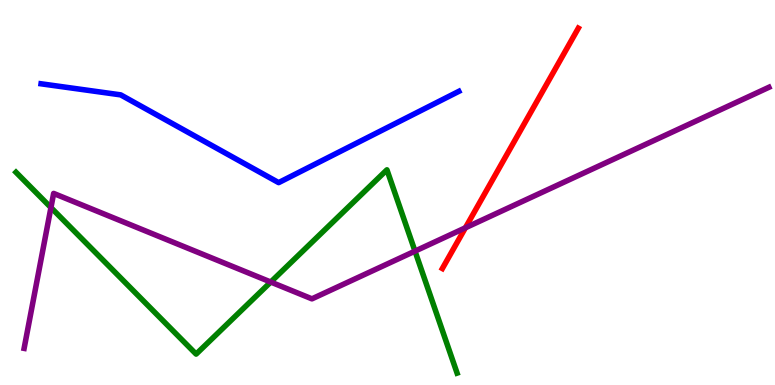[{'lines': ['blue', 'red'], 'intersections': []}, {'lines': ['green', 'red'], 'intersections': []}, {'lines': ['purple', 'red'], 'intersections': [{'x': 6.01, 'y': 4.08}]}, {'lines': ['blue', 'green'], 'intersections': []}, {'lines': ['blue', 'purple'], 'intersections': []}, {'lines': ['green', 'purple'], 'intersections': [{'x': 0.657, 'y': 4.61}, {'x': 3.49, 'y': 2.67}, {'x': 5.35, 'y': 3.48}]}]